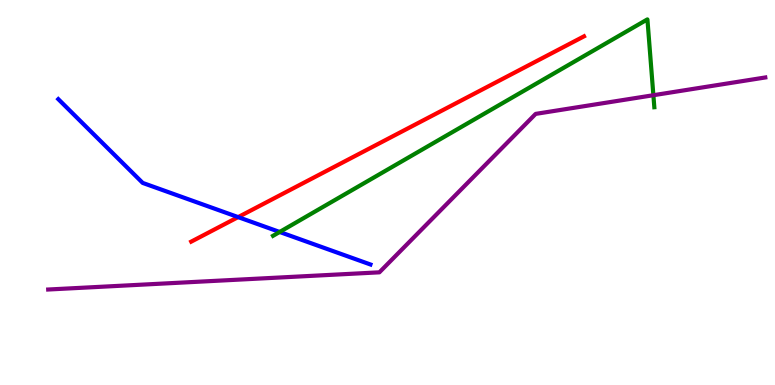[{'lines': ['blue', 'red'], 'intersections': [{'x': 3.07, 'y': 4.36}]}, {'lines': ['green', 'red'], 'intersections': []}, {'lines': ['purple', 'red'], 'intersections': []}, {'lines': ['blue', 'green'], 'intersections': [{'x': 3.61, 'y': 3.97}]}, {'lines': ['blue', 'purple'], 'intersections': []}, {'lines': ['green', 'purple'], 'intersections': [{'x': 8.43, 'y': 7.53}]}]